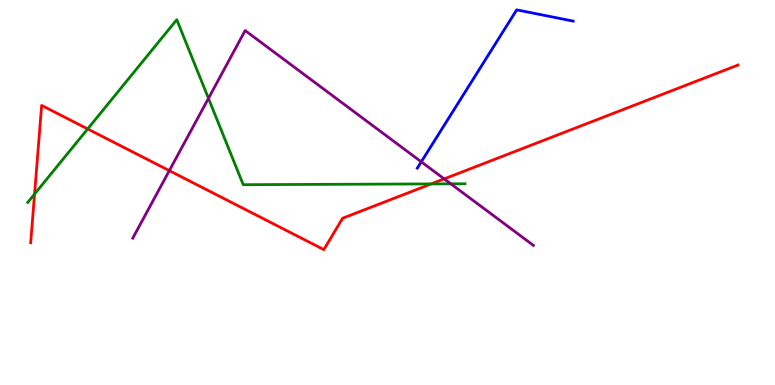[{'lines': ['blue', 'red'], 'intersections': []}, {'lines': ['green', 'red'], 'intersections': [{'x': 0.446, 'y': 4.96}, {'x': 1.13, 'y': 6.65}, {'x': 5.56, 'y': 5.22}]}, {'lines': ['purple', 'red'], 'intersections': [{'x': 2.18, 'y': 5.57}, {'x': 5.73, 'y': 5.35}]}, {'lines': ['blue', 'green'], 'intersections': []}, {'lines': ['blue', 'purple'], 'intersections': [{'x': 5.44, 'y': 5.8}]}, {'lines': ['green', 'purple'], 'intersections': [{'x': 2.69, 'y': 7.45}, {'x': 5.82, 'y': 5.23}]}]